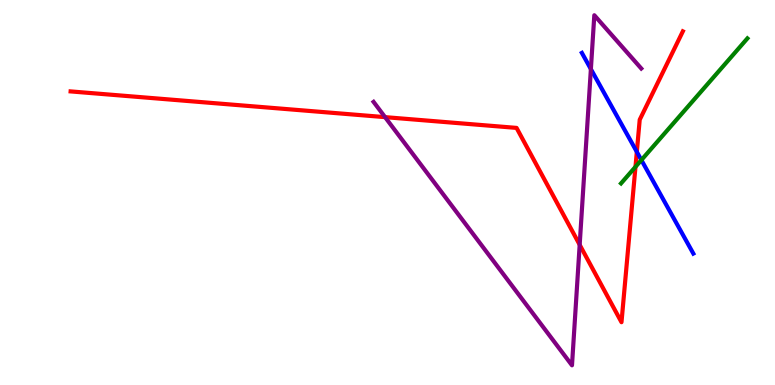[{'lines': ['blue', 'red'], 'intersections': [{'x': 8.22, 'y': 6.06}]}, {'lines': ['green', 'red'], 'intersections': [{'x': 8.2, 'y': 5.67}]}, {'lines': ['purple', 'red'], 'intersections': [{'x': 4.97, 'y': 6.96}, {'x': 7.48, 'y': 3.64}]}, {'lines': ['blue', 'green'], 'intersections': [{'x': 8.28, 'y': 5.84}]}, {'lines': ['blue', 'purple'], 'intersections': [{'x': 7.62, 'y': 8.2}]}, {'lines': ['green', 'purple'], 'intersections': []}]